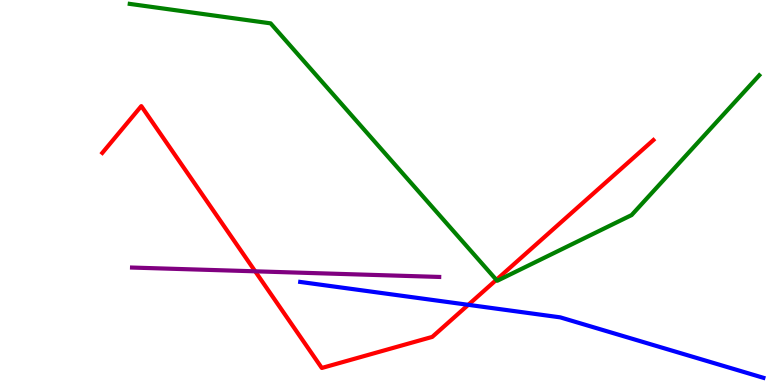[{'lines': ['blue', 'red'], 'intersections': [{'x': 6.04, 'y': 2.08}]}, {'lines': ['green', 'red'], 'intersections': [{'x': 6.4, 'y': 2.73}]}, {'lines': ['purple', 'red'], 'intersections': [{'x': 3.29, 'y': 2.95}]}, {'lines': ['blue', 'green'], 'intersections': []}, {'lines': ['blue', 'purple'], 'intersections': []}, {'lines': ['green', 'purple'], 'intersections': []}]